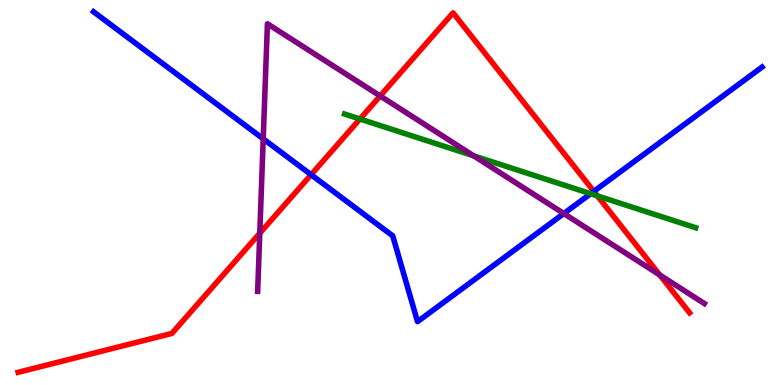[{'lines': ['blue', 'red'], 'intersections': [{'x': 4.01, 'y': 5.46}, {'x': 7.66, 'y': 5.03}]}, {'lines': ['green', 'red'], 'intersections': [{'x': 4.64, 'y': 6.91}, {'x': 7.71, 'y': 4.91}]}, {'lines': ['purple', 'red'], 'intersections': [{'x': 3.35, 'y': 3.94}, {'x': 4.91, 'y': 7.51}, {'x': 8.51, 'y': 2.86}]}, {'lines': ['blue', 'green'], 'intersections': [{'x': 7.62, 'y': 4.97}]}, {'lines': ['blue', 'purple'], 'intersections': [{'x': 3.4, 'y': 6.39}, {'x': 7.27, 'y': 4.45}]}, {'lines': ['green', 'purple'], 'intersections': [{'x': 6.11, 'y': 5.95}]}]